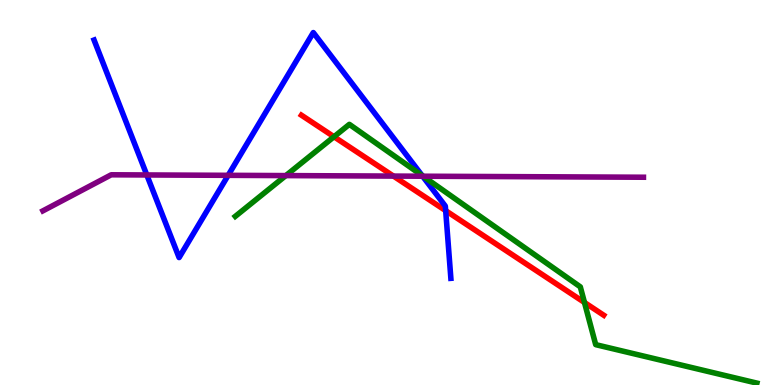[{'lines': ['blue', 'red'], 'intersections': [{'x': 5.75, 'y': 4.53}]}, {'lines': ['green', 'red'], 'intersections': [{'x': 4.31, 'y': 6.45}, {'x': 7.54, 'y': 2.14}]}, {'lines': ['purple', 'red'], 'intersections': [{'x': 5.08, 'y': 5.43}]}, {'lines': ['blue', 'green'], 'intersections': [{'x': 5.45, 'y': 5.44}]}, {'lines': ['blue', 'purple'], 'intersections': [{'x': 1.89, 'y': 5.46}, {'x': 2.94, 'y': 5.45}, {'x': 5.45, 'y': 5.42}]}, {'lines': ['green', 'purple'], 'intersections': [{'x': 3.69, 'y': 5.44}, {'x': 5.46, 'y': 5.42}]}]